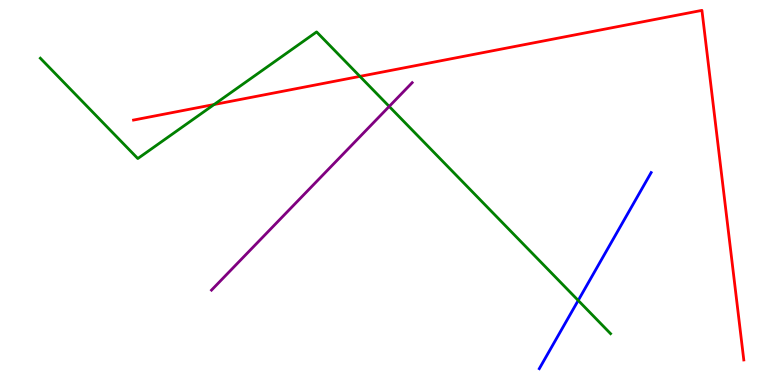[{'lines': ['blue', 'red'], 'intersections': []}, {'lines': ['green', 'red'], 'intersections': [{'x': 2.76, 'y': 7.29}, {'x': 4.64, 'y': 8.02}]}, {'lines': ['purple', 'red'], 'intersections': []}, {'lines': ['blue', 'green'], 'intersections': [{'x': 7.46, 'y': 2.2}]}, {'lines': ['blue', 'purple'], 'intersections': []}, {'lines': ['green', 'purple'], 'intersections': [{'x': 5.02, 'y': 7.24}]}]